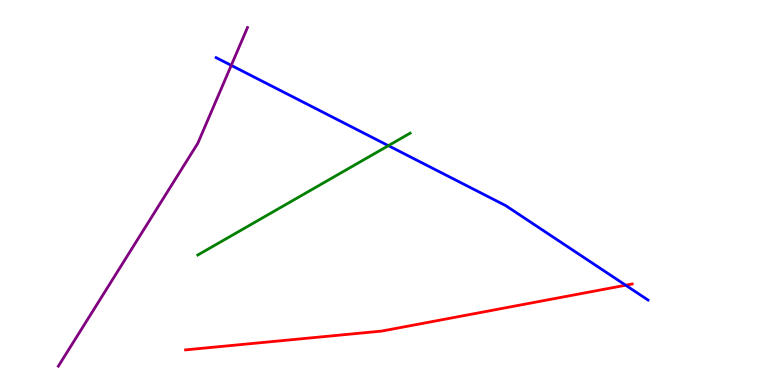[{'lines': ['blue', 'red'], 'intersections': [{'x': 8.07, 'y': 2.59}]}, {'lines': ['green', 'red'], 'intersections': []}, {'lines': ['purple', 'red'], 'intersections': []}, {'lines': ['blue', 'green'], 'intersections': [{'x': 5.01, 'y': 6.22}]}, {'lines': ['blue', 'purple'], 'intersections': [{'x': 2.98, 'y': 8.3}]}, {'lines': ['green', 'purple'], 'intersections': []}]